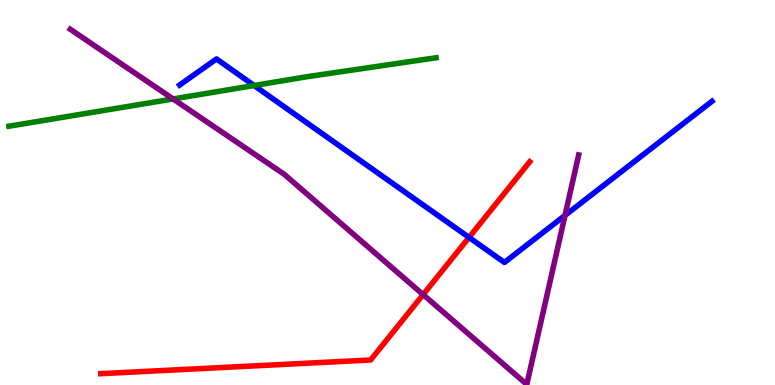[{'lines': ['blue', 'red'], 'intersections': [{'x': 6.05, 'y': 3.83}]}, {'lines': ['green', 'red'], 'intersections': []}, {'lines': ['purple', 'red'], 'intersections': [{'x': 5.46, 'y': 2.35}]}, {'lines': ['blue', 'green'], 'intersections': [{'x': 3.28, 'y': 7.78}]}, {'lines': ['blue', 'purple'], 'intersections': [{'x': 7.29, 'y': 4.41}]}, {'lines': ['green', 'purple'], 'intersections': [{'x': 2.23, 'y': 7.43}]}]